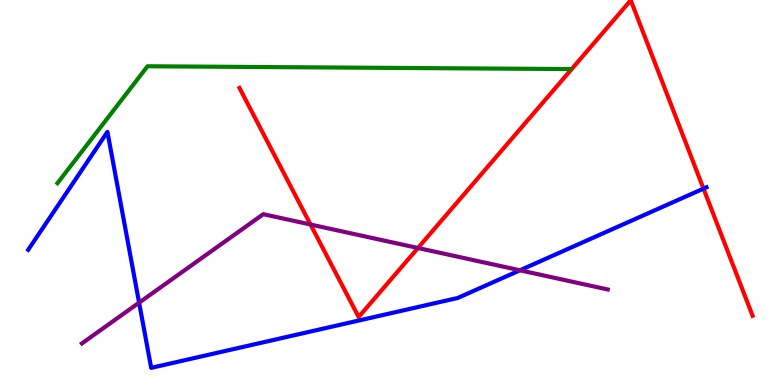[{'lines': ['blue', 'red'], 'intersections': [{'x': 9.08, 'y': 5.1}]}, {'lines': ['green', 'red'], 'intersections': []}, {'lines': ['purple', 'red'], 'intersections': [{'x': 4.01, 'y': 4.17}, {'x': 5.39, 'y': 3.56}]}, {'lines': ['blue', 'green'], 'intersections': []}, {'lines': ['blue', 'purple'], 'intersections': [{'x': 1.79, 'y': 2.14}, {'x': 6.71, 'y': 2.98}]}, {'lines': ['green', 'purple'], 'intersections': []}]